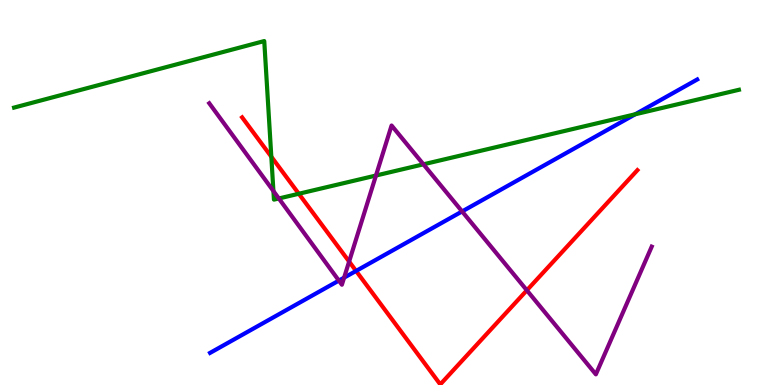[{'lines': ['blue', 'red'], 'intersections': [{'x': 4.59, 'y': 2.96}]}, {'lines': ['green', 'red'], 'intersections': [{'x': 3.5, 'y': 5.93}, {'x': 3.86, 'y': 4.97}]}, {'lines': ['purple', 'red'], 'intersections': [{'x': 4.5, 'y': 3.21}, {'x': 6.8, 'y': 2.46}]}, {'lines': ['blue', 'green'], 'intersections': [{'x': 8.2, 'y': 7.03}]}, {'lines': ['blue', 'purple'], 'intersections': [{'x': 4.37, 'y': 2.71}, {'x': 4.44, 'y': 2.79}, {'x': 5.96, 'y': 4.51}]}, {'lines': ['green', 'purple'], 'intersections': [{'x': 3.53, 'y': 5.04}, {'x': 3.6, 'y': 4.84}, {'x': 4.85, 'y': 5.44}, {'x': 5.46, 'y': 5.73}]}]